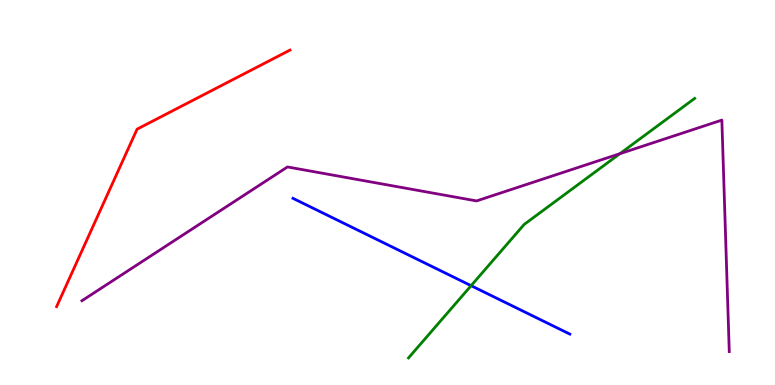[{'lines': ['blue', 'red'], 'intersections': []}, {'lines': ['green', 'red'], 'intersections': []}, {'lines': ['purple', 'red'], 'intersections': []}, {'lines': ['blue', 'green'], 'intersections': [{'x': 6.08, 'y': 2.58}]}, {'lines': ['blue', 'purple'], 'intersections': []}, {'lines': ['green', 'purple'], 'intersections': [{'x': 8.0, 'y': 6.01}]}]